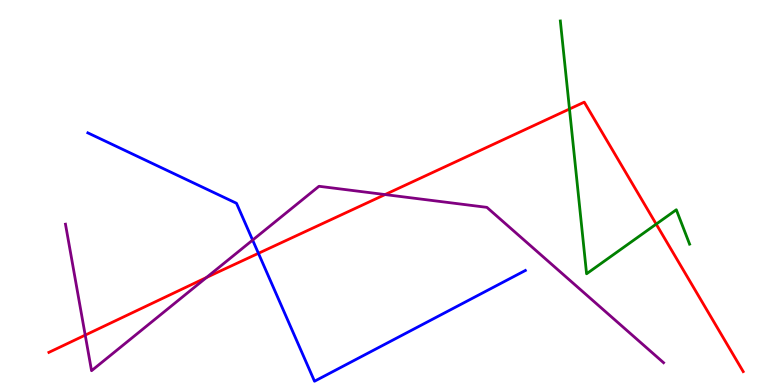[{'lines': ['blue', 'red'], 'intersections': [{'x': 3.33, 'y': 3.42}]}, {'lines': ['green', 'red'], 'intersections': [{'x': 7.35, 'y': 7.17}, {'x': 8.47, 'y': 4.18}]}, {'lines': ['purple', 'red'], 'intersections': [{'x': 1.1, 'y': 1.3}, {'x': 2.66, 'y': 2.79}, {'x': 4.97, 'y': 4.95}]}, {'lines': ['blue', 'green'], 'intersections': []}, {'lines': ['blue', 'purple'], 'intersections': [{'x': 3.26, 'y': 3.76}]}, {'lines': ['green', 'purple'], 'intersections': []}]